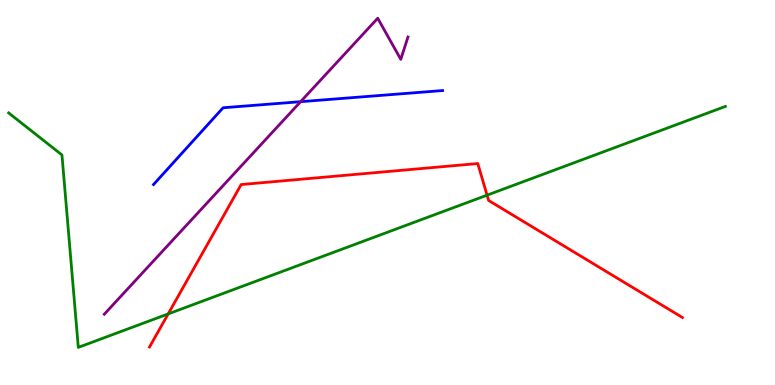[{'lines': ['blue', 'red'], 'intersections': []}, {'lines': ['green', 'red'], 'intersections': [{'x': 2.17, 'y': 1.85}, {'x': 6.28, 'y': 4.93}]}, {'lines': ['purple', 'red'], 'intersections': []}, {'lines': ['blue', 'green'], 'intersections': []}, {'lines': ['blue', 'purple'], 'intersections': [{'x': 3.88, 'y': 7.36}]}, {'lines': ['green', 'purple'], 'intersections': []}]